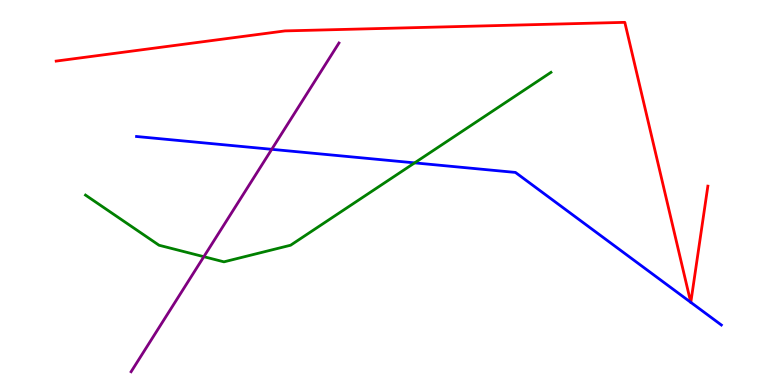[{'lines': ['blue', 'red'], 'intersections': [{'x': 8.91, 'y': 2.15}, {'x': 8.91, 'y': 2.15}]}, {'lines': ['green', 'red'], 'intersections': []}, {'lines': ['purple', 'red'], 'intersections': []}, {'lines': ['blue', 'green'], 'intersections': [{'x': 5.35, 'y': 5.77}]}, {'lines': ['blue', 'purple'], 'intersections': [{'x': 3.51, 'y': 6.12}]}, {'lines': ['green', 'purple'], 'intersections': [{'x': 2.63, 'y': 3.33}]}]